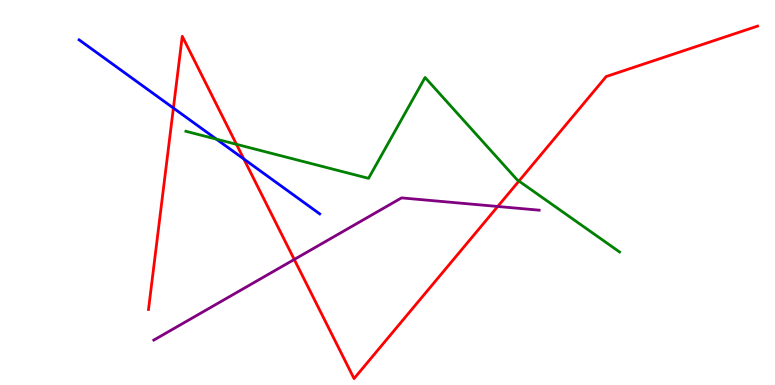[{'lines': ['blue', 'red'], 'intersections': [{'x': 2.24, 'y': 7.19}, {'x': 3.15, 'y': 5.87}]}, {'lines': ['green', 'red'], 'intersections': [{'x': 3.05, 'y': 6.25}, {'x': 6.7, 'y': 5.3}]}, {'lines': ['purple', 'red'], 'intersections': [{'x': 3.8, 'y': 3.26}, {'x': 6.42, 'y': 4.64}]}, {'lines': ['blue', 'green'], 'intersections': [{'x': 2.79, 'y': 6.39}]}, {'lines': ['blue', 'purple'], 'intersections': []}, {'lines': ['green', 'purple'], 'intersections': []}]